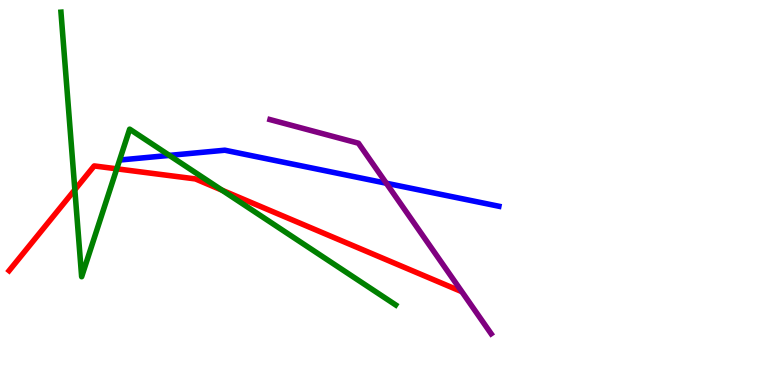[{'lines': ['blue', 'red'], 'intersections': []}, {'lines': ['green', 'red'], 'intersections': [{'x': 0.966, 'y': 5.07}, {'x': 1.51, 'y': 5.61}, {'x': 2.86, 'y': 5.06}]}, {'lines': ['purple', 'red'], 'intersections': []}, {'lines': ['blue', 'green'], 'intersections': [{'x': 2.19, 'y': 5.96}]}, {'lines': ['blue', 'purple'], 'intersections': [{'x': 4.98, 'y': 5.24}]}, {'lines': ['green', 'purple'], 'intersections': []}]